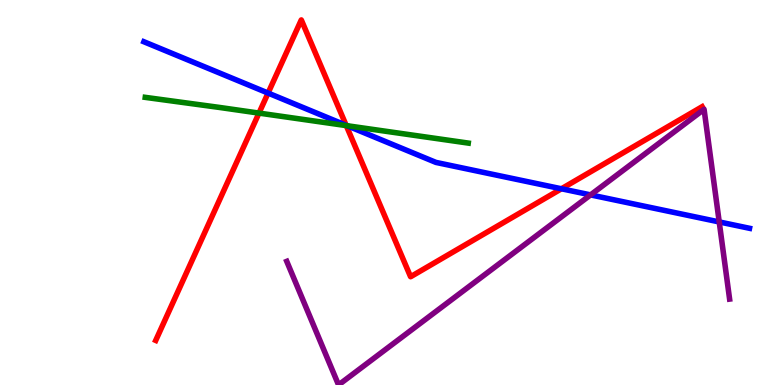[{'lines': ['blue', 'red'], 'intersections': [{'x': 3.46, 'y': 7.58}, {'x': 4.47, 'y': 6.75}, {'x': 7.24, 'y': 5.1}]}, {'lines': ['green', 'red'], 'intersections': [{'x': 3.34, 'y': 7.06}, {'x': 4.47, 'y': 6.74}]}, {'lines': ['purple', 'red'], 'intersections': []}, {'lines': ['blue', 'green'], 'intersections': [{'x': 4.48, 'y': 6.73}]}, {'lines': ['blue', 'purple'], 'intersections': [{'x': 7.62, 'y': 4.94}, {'x': 9.28, 'y': 4.24}]}, {'lines': ['green', 'purple'], 'intersections': []}]